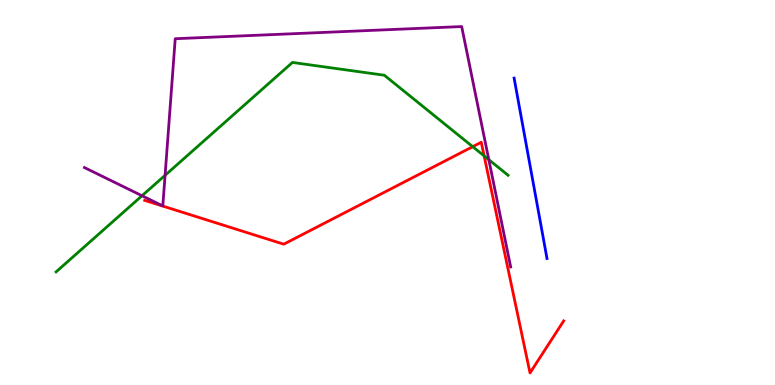[{'lines': ['blue', 'red'], 'intersections': []}, {'lines': ['green', 'red'], 'intersections': [{'x': 6.1, 'y': 6.19}, {'x': 6.25, 'y': 5.95}]}, {'lines': ['purple', 'red'], 'intersections': []}, {'lines': ['blue', 'green'], 'intersections': []}, {'lines': ['blue', 'purple'], 'intersections': []}, {'lines': ['green', 'purple'], 'intersections': [{'x': 1.83, 'y': 4.92}, {'x': 2.13, 'y': 5.45}, {'x': 6.31, 'y': 5.85}]}]